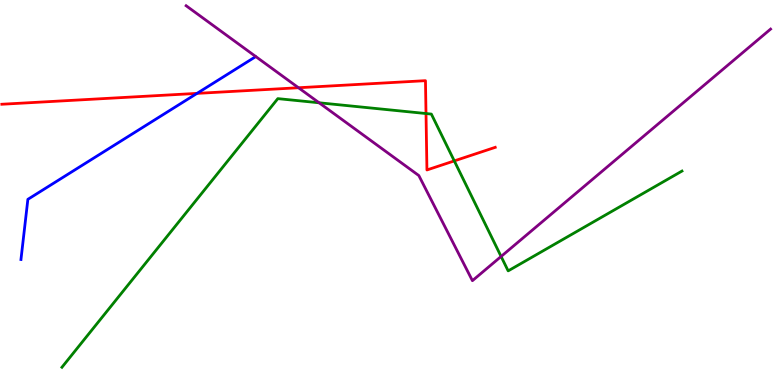[{'lines': ['blue', 'red'], 'intersections': [{'x': 2.54, 'y': 7.57}]}, {'lines': ['green', 'red'], 'intersections': [{'x': 5.5, 'y': 7.05}, {'x': 5.86, 'y': 5.82}]}, {'lines': ['purple', 'red'], 'intersections': [{'x': 3.85, 'y': 7.72}]}, {'lines': ['blue', 'green'], 'intersections': []}, {'lines': ['blue', 'purple'], 'intersections': []}, {'lines': ['green', 'purple'], 'intersections': [{'x': 4.12, 'y': 7.33}, {'x': 6.47, 'y': 3.34}]}]